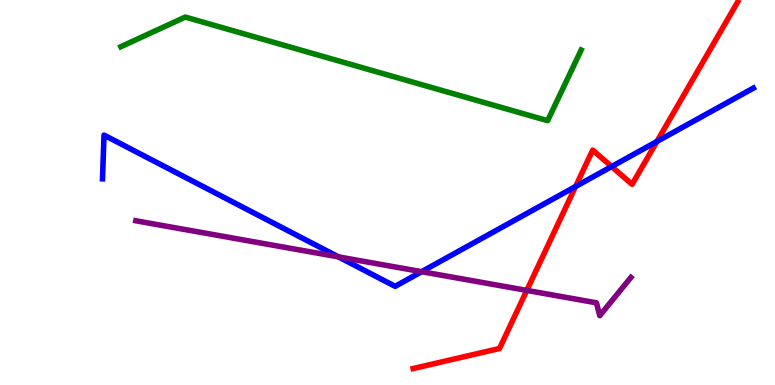[{'lines': ['blue', 'red'], 'intersections': [{'x': 7.43, 'y': 5.16}, {'x': 7.89, 'y': 5.67}, {'x': 8.48, 'y': 6.32}]}, {'lines': ['green', 'red'], 'intersections': []}, {'lines': ['purple', 'red'], 'intersections': [{'x': 6.8, 'y': 2.46}]}, {'lines': ['blue', 'green'], 'intersections': []}, {'lines': ['blue', 'purple'], 'intersections': [{'x': 4.37, 'y': 3.33}, {'x': 5.44, 'y': 2.94}]}, {'lines': ['green', 'purple'], 'intersections': []}]